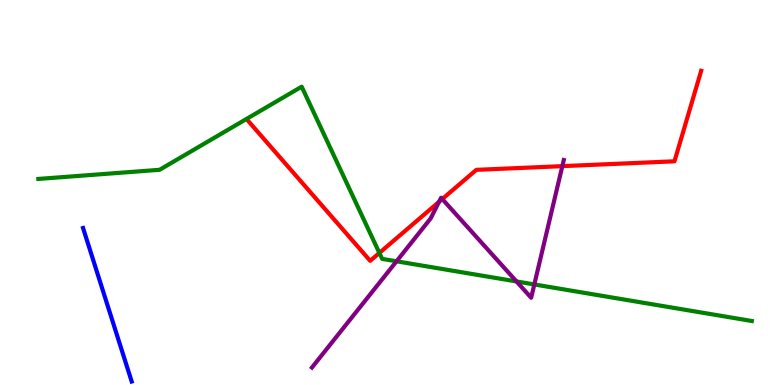[{'lines': ['blue', 'red'], 'intersections': []}, {'lines': ['green', 'red'], 'intersections': [{'x': 4.9, 'y': 3.43}]}, {'lines': ['purple', 'red'], 'intersections': [{'x': 5.66, 'y': 4.76}, {'x': 5.71, 'y': 4.83}, {'x': 7.26, 'y': 5.68}]}, {'lines': ['blue', 'green'], 'intersections': []}, {'lines': ['blue', 'purple'], 'intersections': []}, {'lines': ['green', 'purple'], 'intersections': [{'x': 5.12, 'y': 3.21}, {'x': 6.66, 'y': 2.69}, {'x': 6.89, 'y': 2.61}]}]